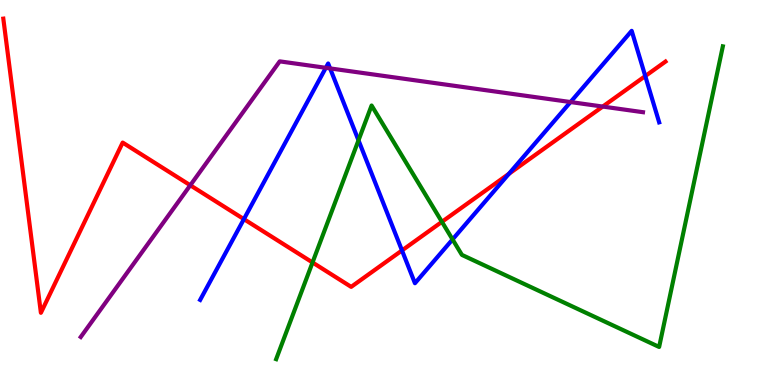[{'lines': ['blue', 'red'], 'intersections': [{'x': 3.15, 'y': 4.31}, {'x': 5.19, 'y': 3.5}, {'x': 6.57, 'y': 5.49}, {'x': 8.33, 'y': 8.02}]}, {'lines': ['green', 'red'], 'intersections': [{'x': 4.03, 'y': 3.18}, {'x': 5.7, 'y': 4.24}]}, {'lines': ['purple', 'red'], 'intersections': [{'x': 2.46, 'y': 5.19}, {'x': 7.78, 'y': 7.23}]}, {'lines': ['blue', 'green'], 'intersections': [{'x': 4.63, 'y': 6.36}, {'x': 5.84, 'y': 3.78}]}, {'lines': ['blue', 'purple'], 'intersections': [{'x': 4.2, 'y': 8.24}, {'x': 4.26, 'y': 8.22}, {'x': 7.36, 'y': 7.35}]}, {'lines': ['green', 'purple'], 'intersections': []}]